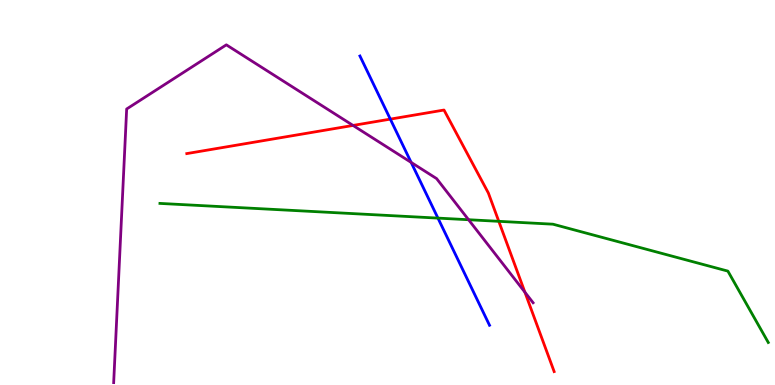[{'lines': ['blue', 'red'], 'intersections': [{'x': 5.04, 'y': 6.91}]}, {'lines': ['green', 'red'], 'intersections': [{'x': 6.44, 'y': 4.25}]}, {'lines': ['purple', 'red'], 'intersections': [{'x': 4.56, 'y': 6.74}, {'x': 6.77, 'y': 2.41}]}, {'lines': ['blue', 'green'], 'intersections': [{'x': 5.65, 'y': 4.33}]}, {'lines': ['blue', 'purple'], 'intersections': [{'x': 5.31, 'y': 5.78}]}, {'lines': ['green', 'purple'], 'intersections': [{'x': 6.05, 'y': 4.29}]}]